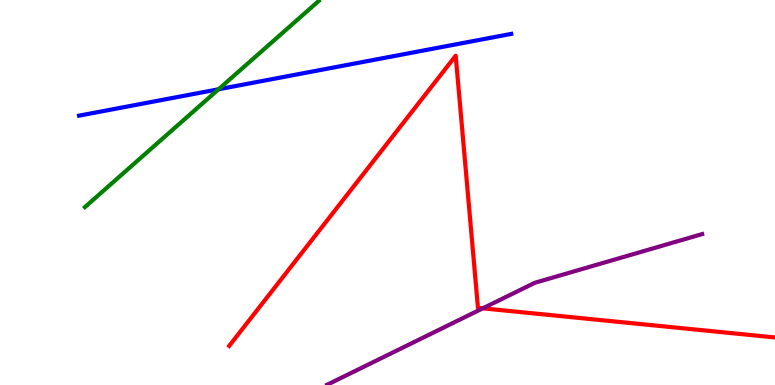[{'lines': ['blue', 'red'], 'intersections': []}, {'lines': ['green', 'red'], 'intersections': []}, {'lines': ['purple', 'red'], 'intersections': [{'x': 6.23, 'y': 1.99}]}, {'lines': ['blue', 'green'], 'intersections': [{'x': 2.82, 'y': 7.68}]}, {'lines': ['blue', 'purple'], 'intersections': []}, {'lines': ['green', 'purple'], 'intersections': []}]